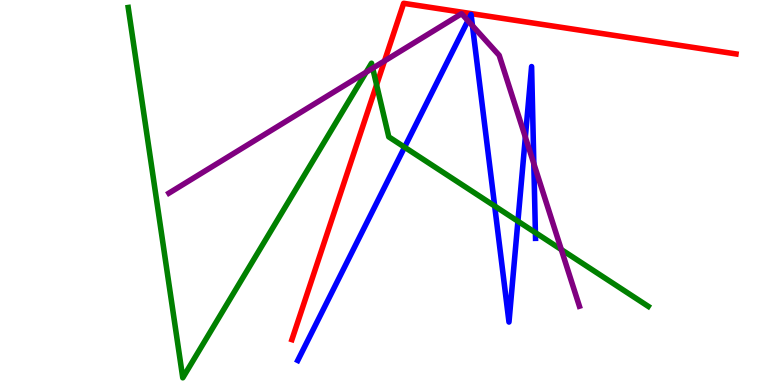[{'lines': ['blue', 'red'], 'intersections': []}, {'lines': ['green', 'red'], 'intersections': [{'x': 4.86, 'y': 7.8}]}, {'lines': ['purple', 'red'], 'intersections': [{'x': 4.96, 'y': 8.42}]}, {'lines': ['blue', 'green'], 'intersections': [{'x': 5.22, 'y': 6.18}, {'x': 6.38, 'y': 4.65}, {'x': 6.68, 'y': 4.25}, {'x': 6.91, 'y': 3.96}]}, {'lines': ['blue', 'purple'], 'intersections': [{'x': 6.04, 'y': 9.46}, {'x': 6.1, 'y': 9.33}, {'x': 6.78, 'y': 6.44}, {'x': 6.89, 'y': 5.75}]}, {'lines': ['green', 'purple'], 'intersections': [{'x': 4.72, 'y': 8.12}, {'x': 4.81, 'y': 8.23}, {'x': 7.24, 'y': 3.52}]}]